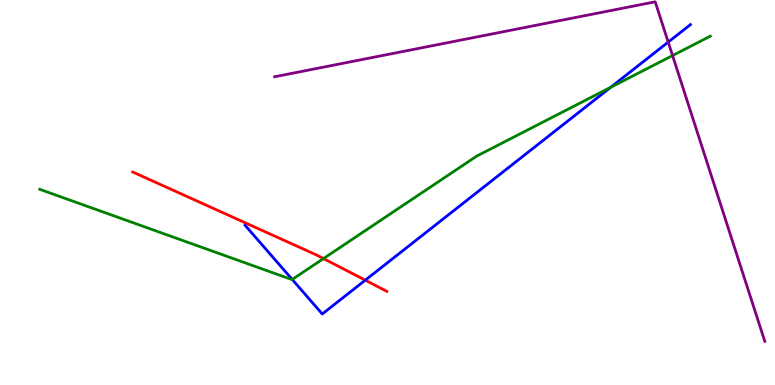[{'lines': ['blue', 'red'], 'intersections': [{'x': 4.71, 'y': 2.72}]}, {'lines': ['green', 'red'], 'intersections': [{'x': 4.17, 'y': 3.28}]}, {'lines': ['purple', 'red'], 'intersections': []}, {'lines': ['blue', 'green'], 'intersections': [{'x': 3.77, 'y': 2.74}, {'x': 7.88, 'y': 7.73}]}, {'lines': ['blue', 'purple'], 'intersections': [{'x': 8.62, 'y': 8.91}]}, {'lines': ['green', 'purple'], 'intersections': [{'x': 8.68, 'y': 8.56}]}]